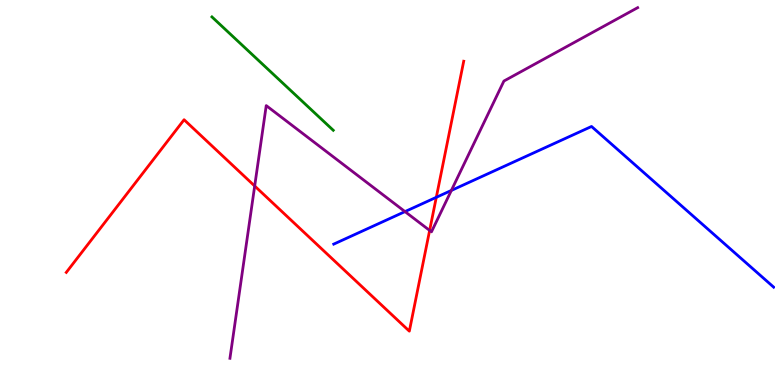[{'lines': ['blue', 'red'], 'intersections': [{'x': 5.63, 'y': 4.88}]}, {'lines': ['green', 'red'], 'intersections': []}, {'lines': ['purple', 'red'], 'intersections': [{'x': 3.29, 'y': 5.17}, {'x': 5.54, 'y': 4.01}]}, {'lines': ['blue', 'green'], 'intersections': []}, {'lines': ['blue', 'purple'], 'intersections': [{'x': 5.23, 'y': 4.5}, {'x': 5.82, 'y': 5.05}]}, {'lines': ['green', 'purple'], 'intersections': []}]